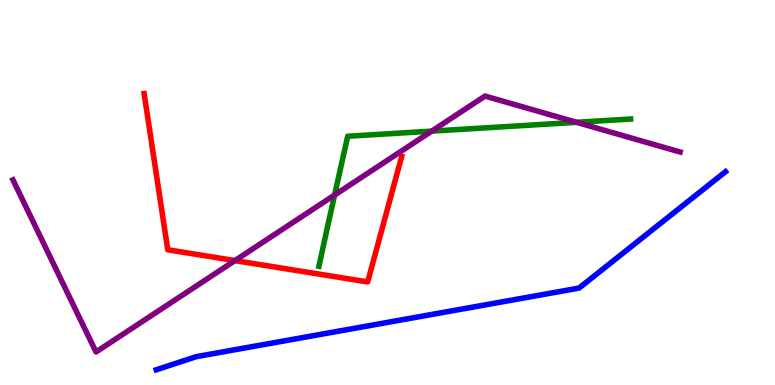[{'lines': ['blue', 'red'], 'intersections': []}, {'lines': ['green', 'red'], 'intersections': []}, {'lines': ['purple', 'red'], 'intersections': [{'x': 3.03, 'y': 3.23}]}, {'lines': ['blue', 'green'], 'intersections': []}, {'lines': ['blue', 'purple'], 'intersections': []}, {'lines': ['green', 'purple'], 'intersections': [{'x': 4.32, 'y': 4.93}, {'x': 5.57, 'y': 6.59}, {'x': 7.44, 'y': 6.82}]}]